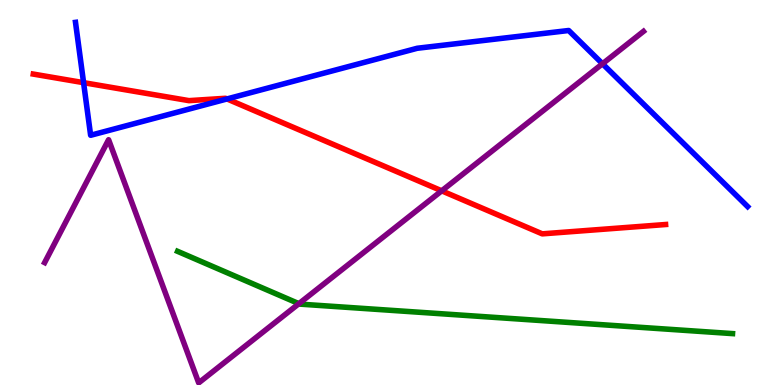[{'lines': ['blue', 'red'], 'intersections': [{'x': 1.08, 'y': 7.85}, {'x': 2.93, 'y': 7.43}]}, {'lines': ['green', 'red'], 'intersections': []}, {'lines': ['purple', 'red'], 'intersections': [{'x': 5.7, 'y': 5.04}]}, {'lines': ['blue', 'green'], 'intersections': []}, {'lines': ['blue', 'purple'], 'intersections': [{'x': 7.77, 'y': 8.34}]}, {'lines': ['green', 'purple'], 'intersections': [{'x': 3.86, 'y': 2.11}]}]